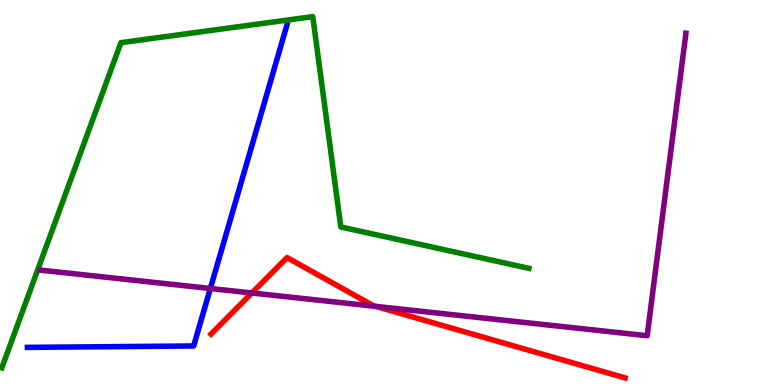[{'lines': ['blue', 'red'], 'intersections': []}, {'lines': ['green', 'red'], 'intersections': []}, {'lines': ['purple', 'red'], 'intersections': [{'x': 3.25, 'y': 2.39}, {'x': 4.85, 'y': 2.04}]}, {'lines': ['blue', 'green'], 'intersections': []}, {'lines': ['blue', 'purple'], 'intersections': [{'x': 2.71, 'y': 2.51}]}, {'lines': ['green', 'purple'], 'intersections': []}]